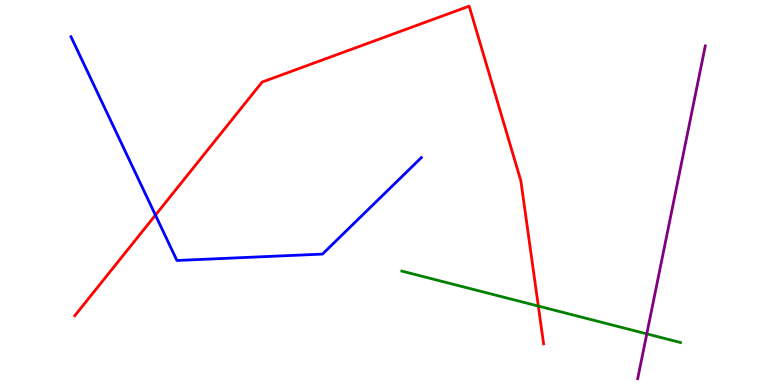[{'lines': ['blue', 'red'], 'intersections': [{'x': 2.01, 'y': 4.41}]}, {'lines': ['green', 'red'], 'intersections': [{'x': 6.95, 'y': 2.05}]}, {'lines': ['purple', 'red'], 'intersections': []}, {'lines': ['blue', 'green'], 'intersections': []}, {'lines': ['blue', 'purple'], 'intersections': []}, {'lines': ['green', 'purple'], 'intersections': [{'x': 8.35, 'y': 1.33}]}]